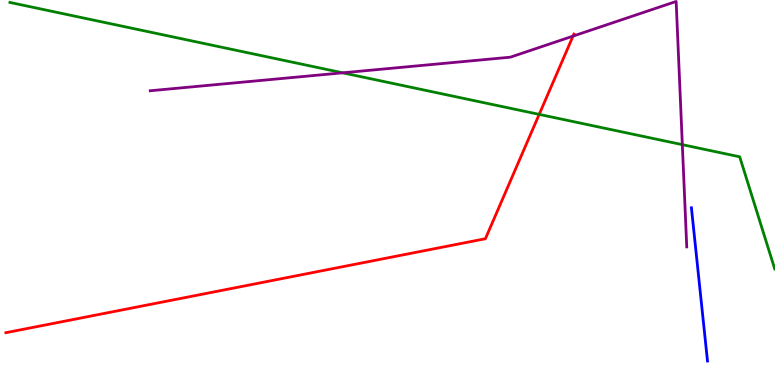[{'lines': ['blue', 'red'], 'intersections': []}, {'lines': ['green', 'red'], 'intersections': [{'x': 6.96, 'y': 7.03}]}, {'lines': ['purple', 'red'], 'intersections': [{'x': 7.39, 'y': 9.06}]}, {'lines': ['blue', 'green'], 'intersections': []}, {'lines': ['blue', 'purple'], 'intersections': []}, {'lines': ['green', 'purple'], 'intersections': [{'x': 4.42, 'y': 8.11}, {'x': 8.8, 'y': 6.24}]}]